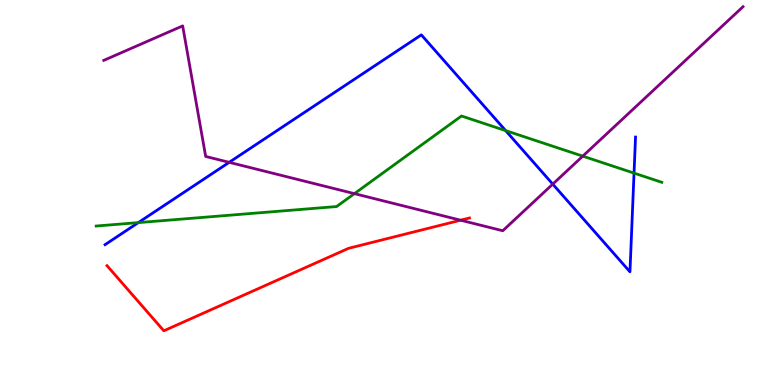[{'lines': ['blue', 'red'], 'intersections': []}, {'lines': ['green', 'red'], 'intersections': []}, {'lines': ['purple', 'red'], 'intersections': [{'x': 5.94, 'y': 4.28}]}, {'lines': ['blue', 'green'], 'intersections': [{'x': 1.78, 'y': 4.22}, {'x': 6.52, 'y': 6.61}, {'x': 8.18, 'y': 5.5}]}, {'lines': ['blue', 'purple'], 'intersections': [{'x': 2.96, 'y': 5.78}, {'x': 7.13, 'y': 5.22}]}, {'lines': ['green', 'purple'], 'intersections': [{'x': 4.57, 'y': 4.97}, {'x': 7.52, 'y': 5.94}]}]